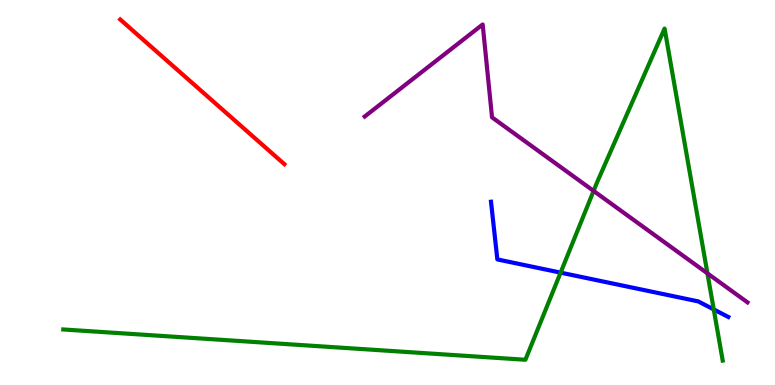[{'lines': ['blue', 'red'], 'intersections': []}, {'lines': ['green', 'red'], 'intersections': []}, {'lines': ['purple', 'red'], 'intersections': []}, {'lines': ['blue', 'green'], 'intersections': [{'x': 7.23, 'y': 2.92}, {'x': 9.21, 'y': 1.96}]}, {'lines': ['blue', 'purple'], 'intersections': []}, {'lines': ['green', 'purple'], 'intersections': [{'x': 7.66, 'y': 5.04}, {'x': 9.13, 'y': 2.9}]}]